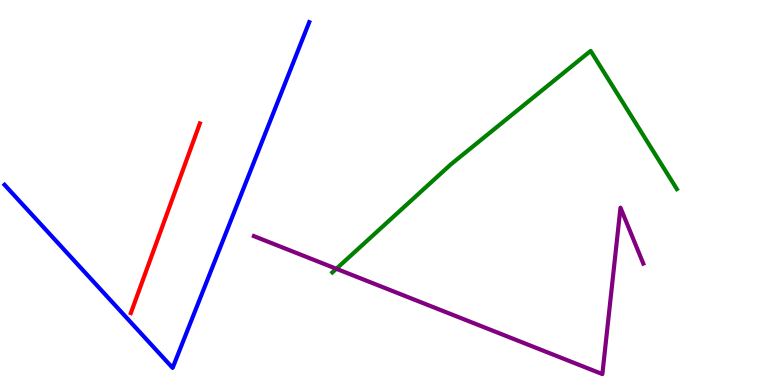[{'lines': ['blue', 'red'], 'intersections': []}, {'lines': ['green', 'red'], 'intersections': []}, {'lines': ['purple', 'red'], 'intersections': []}, {'lines': ['blue', 'green'], 'intersections': []}, {'lines': ['blue', 'purple'], 'intersections': []}, {'lines': ['green', 'purple'], 'intersections': [{'x': 4.34, 'y': 3.02}]}]